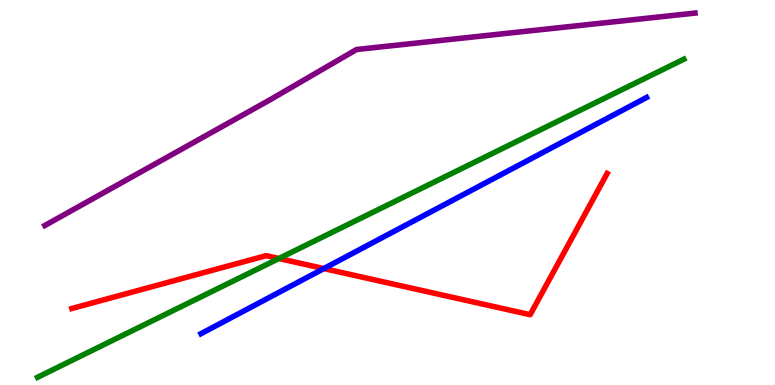[{'lines': ['blue', 'red'], 'intersections': [{'x': 4.18, 'y': 3.02}]}, {'lines': ['green', 'red'], 'intersections': [{'x': 3.6, 'y': 3.29}]}, {'lines': ['purple', 'red'], 'intersections': []}, {'lines': ['blue', 'green'], 'intersections': []}, {'lines': ['blue', 'purple'], 'intersections': []}, {'lines': ['green', 'purple'], 'intersections': []}]